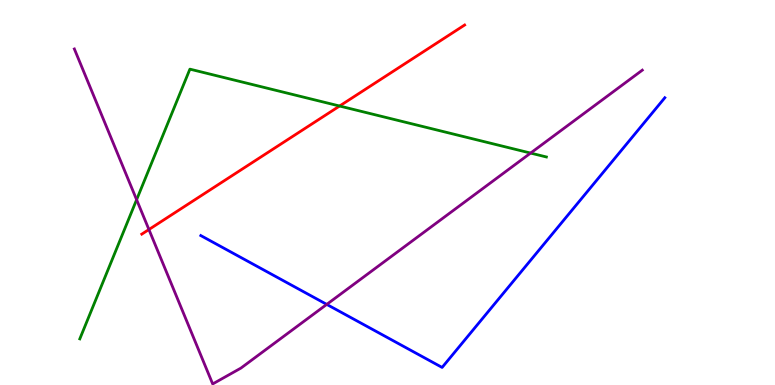[{'lines': ['blue', 'red'], 'intersections': []}, {'lines': ['green', 'red'], 'intersections': [{'x': 4.38, 'y': 7.25}]}, {'lines': ['purple', 'red'], 'intersections': [{'x': 1.92, 'y': 4.04}]}, {'lines': ['blue', 'green'], 'intersections': []}, {'lines': ['blue', 'purple'], 'intersections': [{'x': 4.22, 'y': 2.09}]}, {'lines': ['green', 'purple'], 'intersections': [{'x': 1.76, 'y': 4.81}, {'x': 6.85, 'y': 6.02}]}]